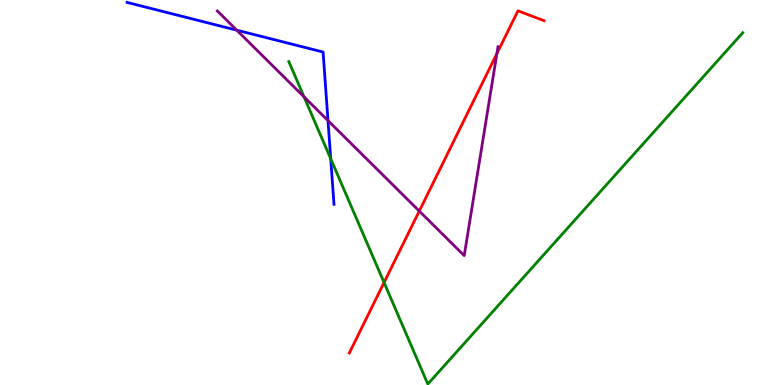[{'lines': ['blue', 'red'], 'intersections': []}, {'lines': ['green', 'red'], 'intersections': [{'x': 4.96, 'y': 2.66}]}, {'lines': ['purple', 'red'], 'intersections': [{'x': 5.41, 'y': 4.52}, {'x': 6.41, 'y': 8.61}]}, {'lines': ['blue', 'green'], 'intersections': [{'x': 4.27, 'y': 5.88}]}, {'lines': ['blue', 'purple'], 'intersections': [{'x': 3.05, 'y': 9.22}, {'x': 4.23, 'y': 6.87}]}, {'lines': ['green', 'purple'], 'intersections': [{'x': 3.92, 'y': 7.48}]}]